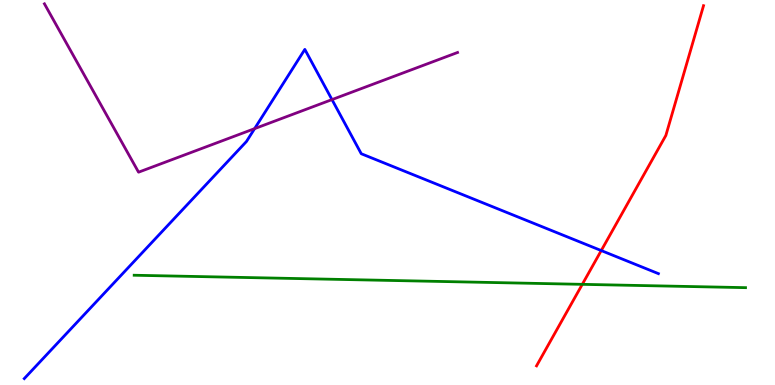[{'lines': ['blue', 'red'], 'intersections': [{'x': 7.76, 'y': 3.49}]}, {'lines': ['green', 'red'], 'intersections': [{'x': 7.51, 'y': 2.61}]}, {'lines': ['purple', 'red'], 'intersections': []}, {'lines': ['blue', 'green'], 'intersections': []}, {'lines': ['blue', 'purple'], 'intersections': [{'x': 3.29, 'y': 6.66}, {'x': 4.28, 'y': 7.41}]}, {'lines': ['green', 'purple'], 'intersections': []}]